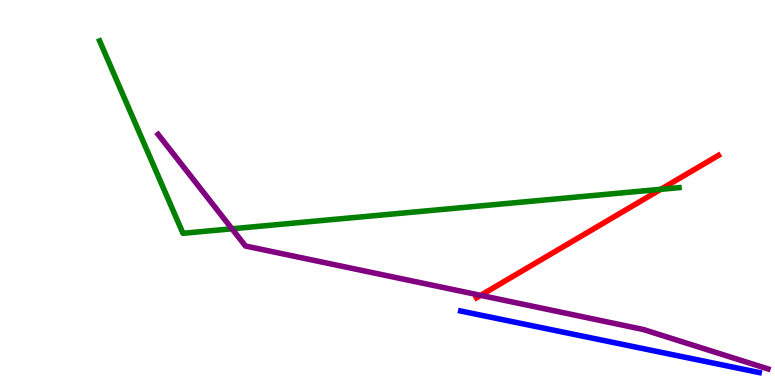[{'lines': ['blue', 'red'], 'intersections': []}, {'lines': ['green', 'red'], 'intersections': [{'x': 8.53, 'y': 5.08}]}, {'lines': ['purple', 'red'], 'intersections': [{'x': 6.2, 'y': 2.33}]}, {'lines': ['blue', 'green'], 'intersections': []}, {'lines': ['blue', 'purple'], 'intersections': []}, {'lines': ['green', 'purple'], 'intersections': [{'x': 2.99, 'y': 4.06}]}]